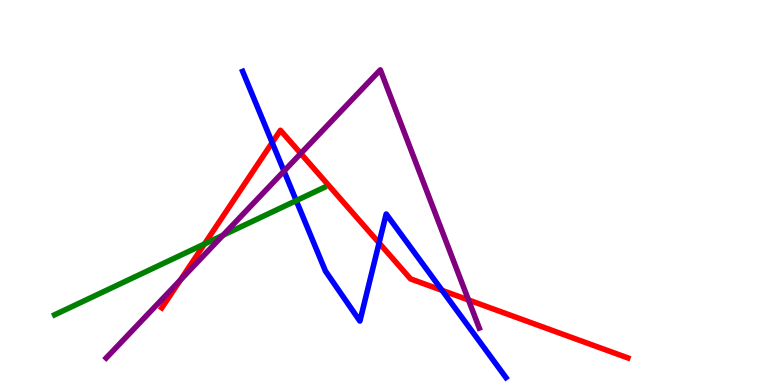[{'lines': ['blue', 'red'], 'intersections': [{'x': 3.51, 'y': 6.3}, {'x': 4.89, 'y': 3.69}, {'x': 5.7, 'y': 2.46}]}, {'lines': ['green', 'red'], 'intersections': [{'x': 2.64, 'y': 3.66}]}, {'lines': ['purple', 'red'], 'intersections': [{'x': 2.33, 'y': 2.73}, {'x': 3.88, 'y': 6.01}, {'x': 6.05, 'y': 2.21}]}, {'lines': ['blue', 'green'], 'intersections': [{'x': 3.82, 'y': 4.79}]}, {'lines': ['blue', 'purple'], 'intersections': [{'x': 3.66, 'y': 5.56}]}, {'lines': ['green', 'purple'], 'intersections': [{'x': 2.88, 'y': 3.89}]}]